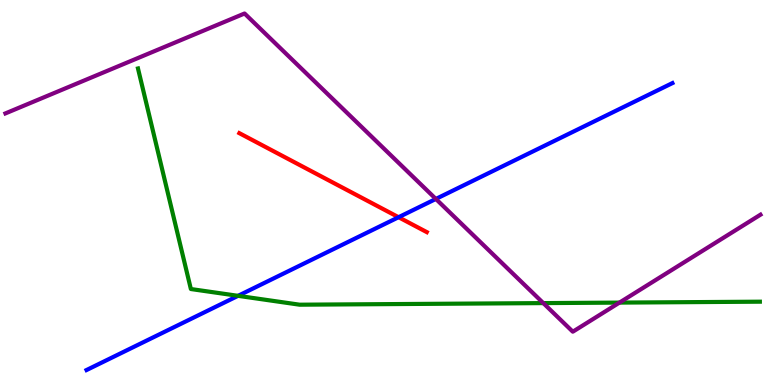[{'lines': ['blue', 'red'], 'intersections': [{'x': 5.14, 'y': 4.36}]}, {'lines': ['green', 'red'], 'intersections': []}, {'lines': ['purple', 'red'], 'intersections': []}, {'lines': ['blue', 'green'], 'intersections': [{'x': 3.07, 'y': 2.32}]}, {'lines': ['blue', 'purple'], 'intersections': [{'x': 5.62, 'y': 4.83}]}, {'lines': ['green', 'purple'], 'intersections': [{'x': 7.01, 'y': 2.13}, {'x': 7.99, 'y': 2.14}]}]